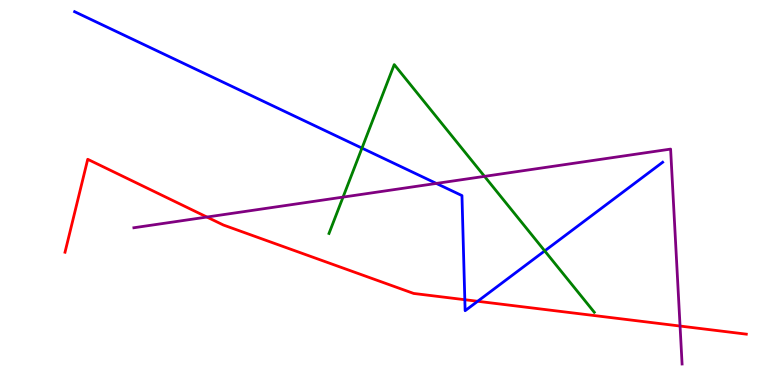[{'lines': ['blue', 'red'], 'intersections': [{'x': 6.0, 'y': 2.22}, {'x': 6.16, 'y': 2.17}]}, {'lines': ['green', 'red'], 'intersections': []}, {'lines': ['purple', 'red'], 'intersections': [{'x': 2.67, 'y': 4.36}, {'x': 8.77, 'y': 1.53}]}, {'lines': ['blue', 'green'], 'intersections': [{'x': 4.67, 'y': 6.15}, {'x': 7.03, 'y': 3.48}]}, {'lines': ['blue', 'purple'], 'intersections': [{'x': 5.63, 'y': 5.24}]}, {'lines': ['green', 'purple'], 'intersections': [{'x': 4.43, 'y': 4.88}, {'x': 6.25, 'y': 5.42}]}]